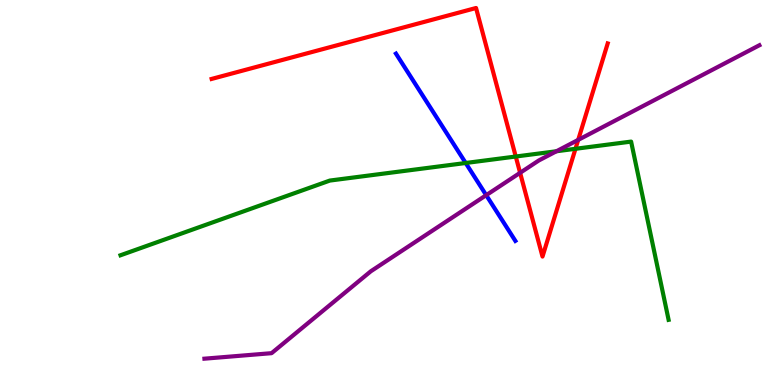[{'lines': ['blue', 'red'], 'intersections': []}, {'lines': ['green', 'red'], 'intersections': [{'x': 6.65, 'y': 5.93}, {'x': 7.43, 'y': 6.14}]}, {'lines': ['purple', 'red'], 'intersections': [{'x': 6.71, 'y': 5.51}, {'x': 7.46, 'y': 6.37}]}, {'lines': ['blue', 'green'], 'intersections': [{'x': 6.01, 'y': 5.77}]}, {'lines': ['blue', 'purple'], 'intersections': [{'x': 6.27, 'y': 4.93}]}, {'lines': ['green', 'purple'], 'intersections': [{'x': 7.18, 'y': 6.07}]}]